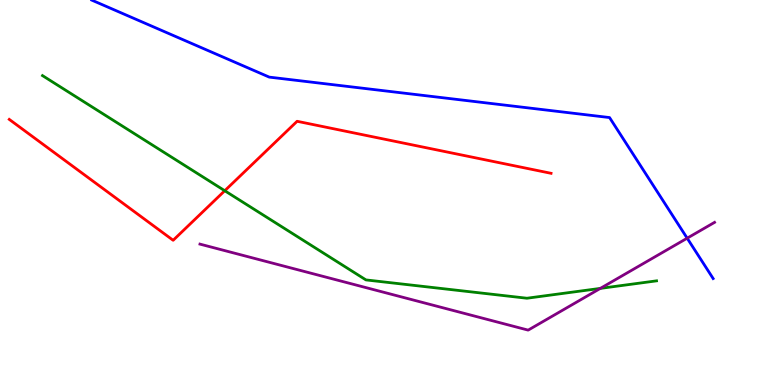[{'lines': ['blue', 'red'], 'intersections': []}, {'lines': ['green', 'red'], 'intersections': [{'x': 2.9, 'y': 5.05}]}, {'lines': ['purple', 'red'], 'intersections': []}, {'lines': ['blue', 'green'], 'intersections': []}, {'lines': ['blue', 'purple'], 'intersections': [{'x': 8.87, 'y': 3.81}]}, {'lines': ['green', 'purple'], 'intersections': [{'x': 7.75, 'y': 2.51}]}]